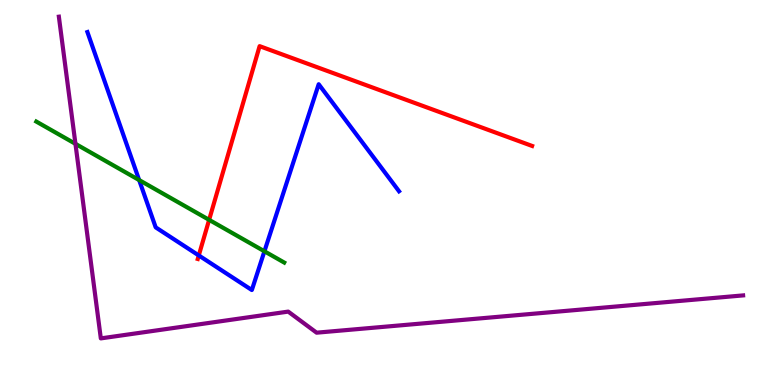[{'lines': ['blue', 'red'], 'intersections': [{'x': 2.56, 'y': 3.37}]}, {'lines': ['green', 'red'], 'intersections': [{'x': 2.7, 'y': 4.29}]}, {'lines': ['purple', 'red'], 'intersections': []}, {'lines': ['blue', 'green'], 'intersections': [{'x': 1.8, 'y': 5.32}, {'x': 3.41, 'y': 3.47}]}, {'lines': ['blue', 'purple'], 'intersections': []}, {'lines': ['green', 'purple'], 'intersections': [{'x': 0.974, 'y': 6.26}]}]